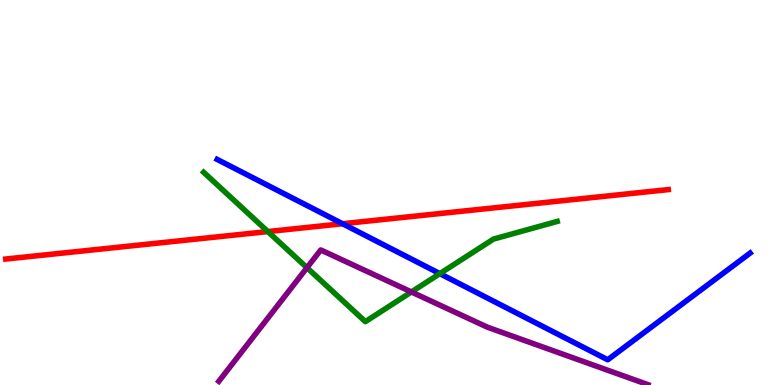[{'lines': ['blue', 'red'], 'intersections': [{'x': 4.42, 'y': 4.19}]}, {'lines': ['green', 'red'], 'intersections': [{'x': 3.46, 'y': 3.99}]}, {'lines': ['purple', 'red'], 'intersections': []}, {'lines': ['blue', 'green'], 'intersections': [{'x': 5.68, 'y': 2.89}]}, {'lines': ['blue', 'purple'], 'intersections': []}, {'lines': ['green', 'purple'], 'intersections': [{'x': 3.96, 'y': 3.05}, {'x': 5.31, 'y': 2.42}]}]